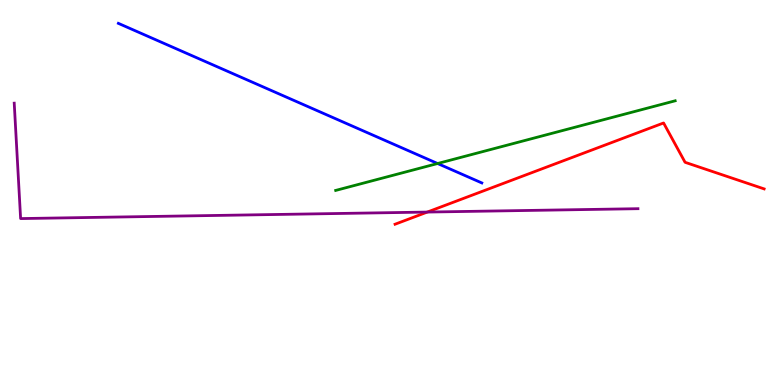[{'lines': ['blue', 'red'], 'intersections': []}, {'lines': ['green', 'red'], 'intersections': []}, {'lines': ['purple', 'red'], 'intersections': [{'x': 5.51, 'y': 4.49}]}, {'lines': ['blue', 'green'], 'intersections': [{'x': 5.65, 'y': 5.75}]}, {'lines': ['blue', 'purple'], 'intersections': []}, {'lines': ['green', 'purple'], 'intersections': []}]